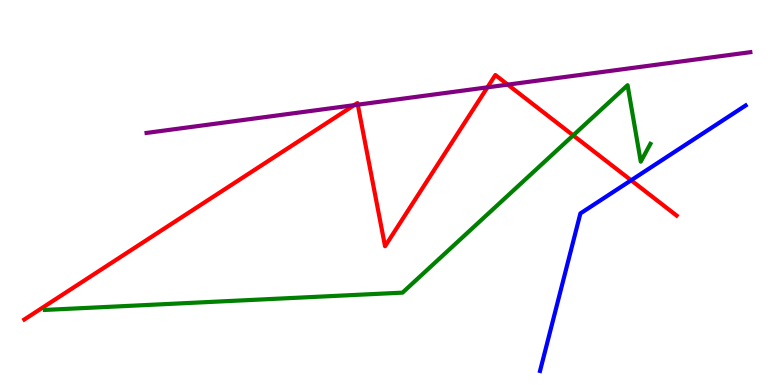[{'lines': ['blue', 'red'], 'intersections': [{'x': 8.14, 'y': 5.32}]}, {'lines': ['green', 'red'], 'intersections': [{'x': 7.4, 'y': 6.48}]}, {'lines': ['purple', 'red'], 'intersections': [{'x': 4.57, 'y': 7.27}, {'x': 4.62, 'y': 7.28}, {'x': 6.29, 'y': 7.73}, {'x': 6.55, 'y': 7.8}]}, {'lines': ['blue', 'green'], 'intersections': []}, {'lines': ['blue', 'purple'], 'intersections': []}, {'lines': ['green', 'purple'], 'intersections': []}]